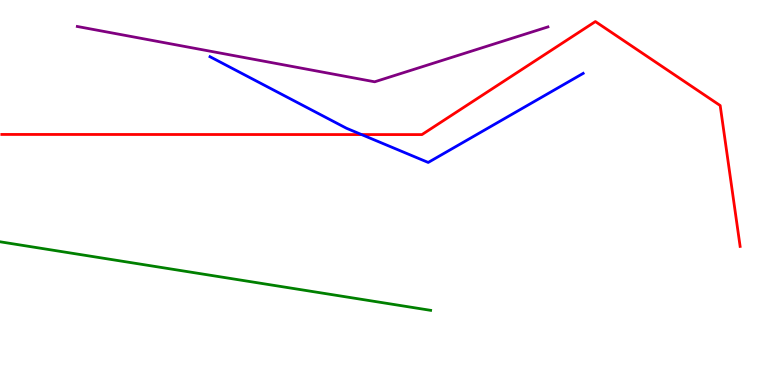[{'lines': ['blue', 'red'], 'intersections': [{'x': 4.67, 'y': 6.5}]}, {'lines': ['green', 'red'], 'intersections': []}, {'lines': ['purple', 'red'], 'intersections': []}, {'lines': ['blue', 'green'], 'intersections': []}, {'lines': ['blue', 'purple'], 'intersections': []}, {'lines': ['green', 'purple'], 'intersections': []}]